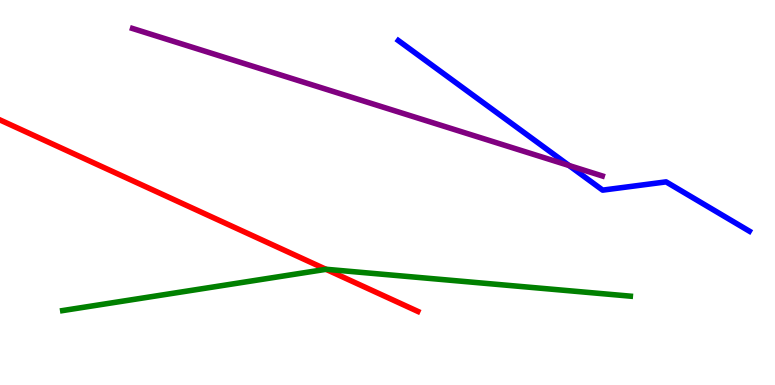[{'lines': ['blue', 'red'], 'intersections': []}, {'lines': ['green', 'red'], 'intersections': [{'x': 4.21, 'y': 3.0}]}, {'lines': ['purple', 'red'], 'intersections': []}, {'lines': ['blue', 'green'], 'intersections': []}, {'lines': ['blue', 'purple'], 'intersections': [{'x': 7.34, 'y': 5.7}]}, {'lines': ['green', 'purple'], 'intersections': []}]